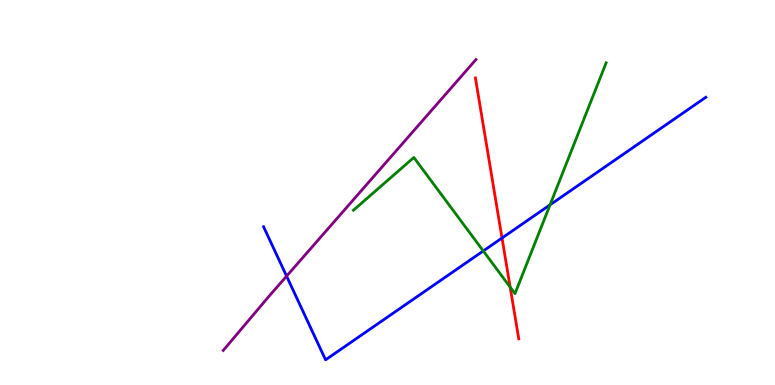[{'lines': ['blue', 'red'], 'intersections': [{'x': 6.48, 'y': 3.82}]}, {'lines': ['green', 'red'], 'intersections': [{'x': 6.58, 'y': 2.54}]}, {'lines': ['purple', 'red'], 'intersections': []}, {'lines': ['blue', 'green'], 'intersections': [{'x': 6.24, 'y': 3.48}, {'x': 7.1, 'y': 4.68}]}, {'lines': ['blue', 'purple'], 'intersections': [{'x': 3.7, 'y': 2.83}]}, {'lines': ['green', 'purple'], 'intersections': []}]